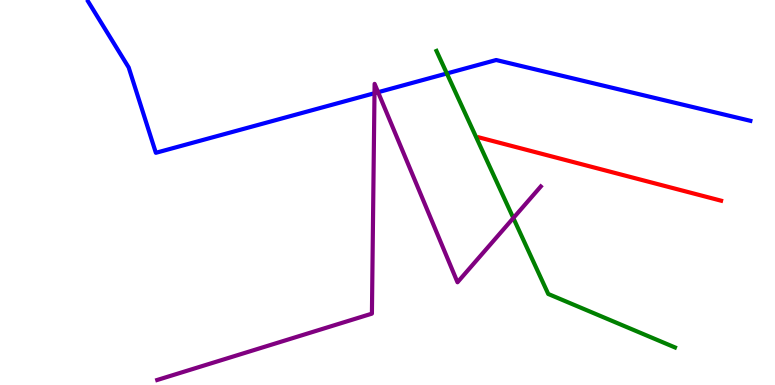[{'lines': ['blue', 'red'], 'intersections': []}, {'lines': ['green', 'red'], 'intersections': []}, {'lines': ['purple', 'red'], 'intersections': []}, {'lines': ['blue', 'green'], 'intersections': [{'x': 5.77, 'y': 8.09}]}, {'lines': ['blue', 'purple'], 'intersections': [{'x': 4.83, 'y': 7.58}, {'x': 4.88, 'y': 7.6}]}, {'lines': ['green', 'purple'], 'intersections': [{'x': 6.62, 'y': 4.34}]}]